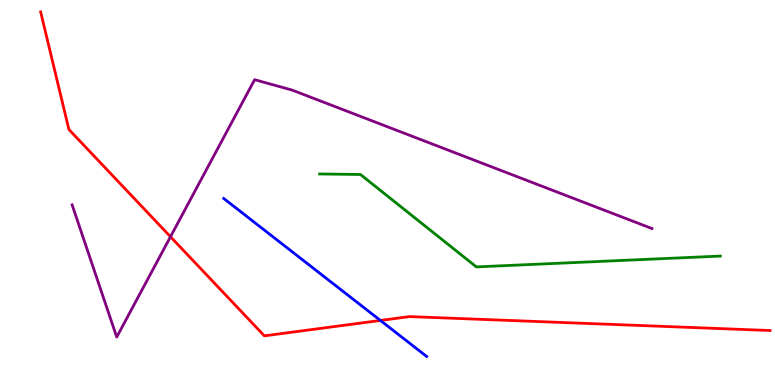[{'lines': ['blue', 'red'], 'intersections': [{'x': 4.91, 'y': 1.68}]}, {'lines': ['green', 'red'], 'intersections': []}, {'lines': ['purple', 'red'], 'intersections': [{'x': 2.2, 'y': 3.85}]}, {'lines': ['blue', 'green'], 'intersections': []}, {'lines': ['blue', 'purple'], 'intersections': []}, {'lines': ['green', 'purple'], 'intersections': []}]